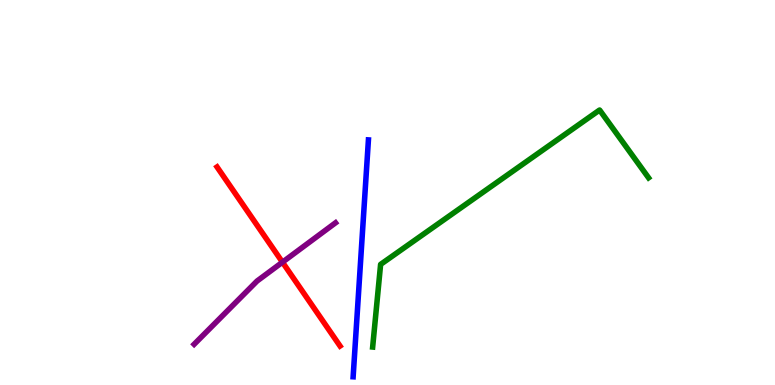[{'lines': ['blue', 'red'], 'intersections': []}, {'lines': ['green', 'red'], 'intersections': []}, {'lines': ['purple', 'red'], 'intersections': [{'x': 3.64, 'y': 3.19}]}, {'lines': ['blue', 'green'], 'intersections': []}, {'lines': ['blue', 'purple'], 'intersections': []}, {'lines': ['green', 'purple'], 'intersections': []}]